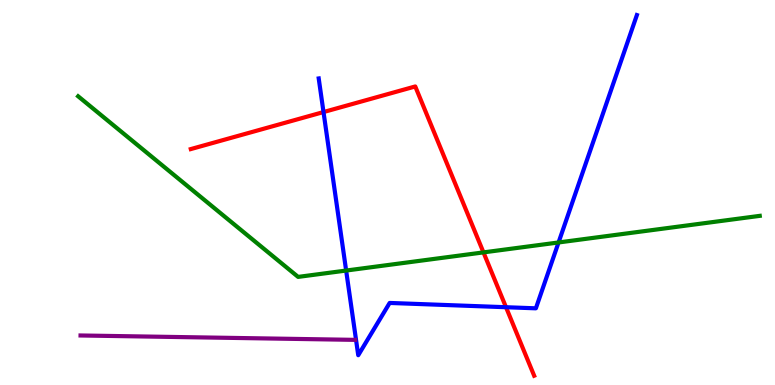[{'lines': ['blue', 'red'], 'intersections': [{'x': 4.17, 'y': 7.09}, {'x': 6.53, 'y': 2.02}]}, {'lines': ['green', 'red'], 'intersections': [{'x': 6.24, 'y': 3.44}]}, {'lines': ['purple', 'red'], 'intersections': []}, {'lines': ['blue', 'green'], 'intersections': [{'x': 4.47, 'y': 2.97}, {'x': 7.21, 'y': 3.7}]}, {'lines': ['blue', 'purple'], 'intersections': []}, {'lines': ['green', 'purple'], 'intersections': []}]